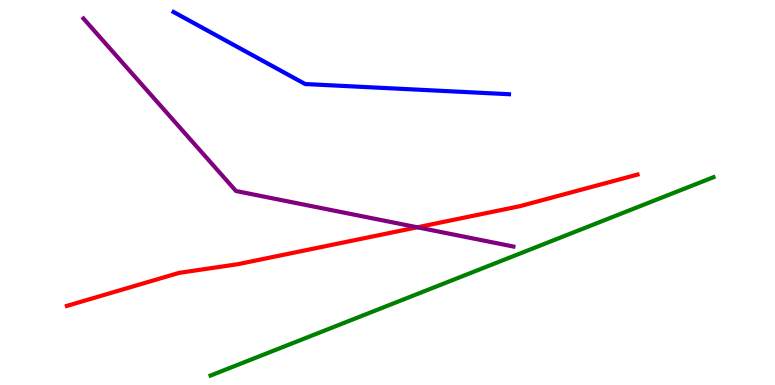[{'lines': ['blue', 'red'], 'intersections': []}, {'lines': ['green', 'red'], 'intersections': []}, {'lines': ['purple', 'red'], 'intersections': [{'x': 5.38, 'y': 4.1}]}, {'lines': ['blue', 'green'], 'intersections': []}, {'lines': ['blue', 'purple'], 'intersections': []}, {'lines': ['green', 'purple'], 'intersections': []}]